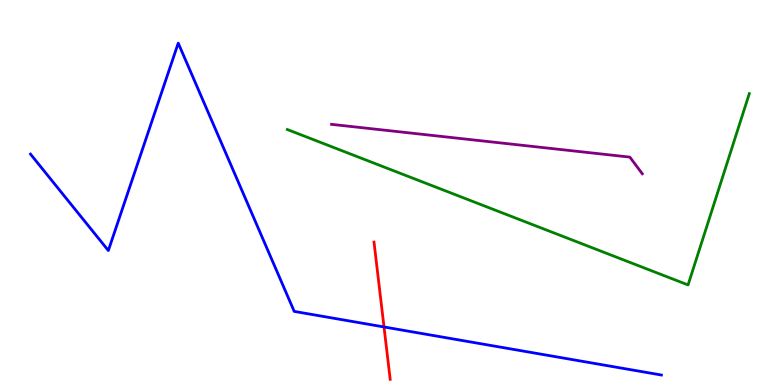[{'lines': ['blue', 'red'], 'intersections': [{'x': 4.96, 'y': 1.51}]}, {'lines': ['green', 'red'], 'intersections': []}, {'lines': ['purple', 'red'], 'intersections': []}, {'lines': ['blue', 'green'], 'intersections': []}, {'lines': ['blue', 'purple'], 'intersections': []}, {'lines': ['green', 'purple'], 'intersections': []}]